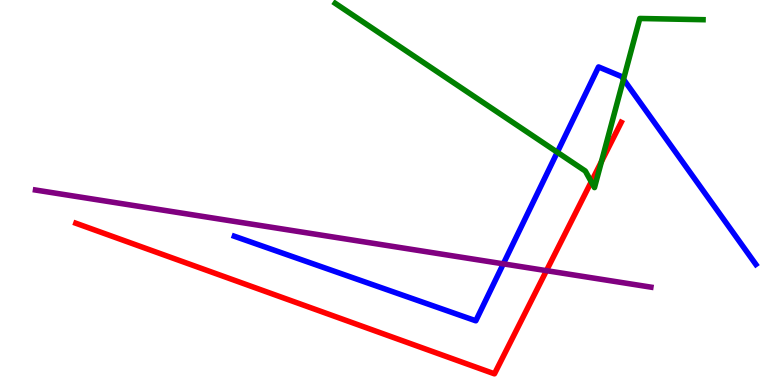[{'lines': ['blue', 'red'], 'intersections': []}, {'lines': ['green', 'red'], 'intersections': [{'x': 7.63, 'y': 5.28}, {'x': 7.76, 'y': 5.8}]}, {'lines': ['purple', 'red'], 'intersections': [{'x': 7.05, 'y': 2.97}]}, {'lines': ['blue', 'green'], 'intersections': [{'x': 7.19, 'y': 6.05}, {'x': 8.05, 'y': 7.94}]}, {'lines': ['blue', 'purple'], 'intersections': [{'x': 6.49, 'y': 3.15}]}, {'lines': ['green', 'purple'], 'intersections': []}]